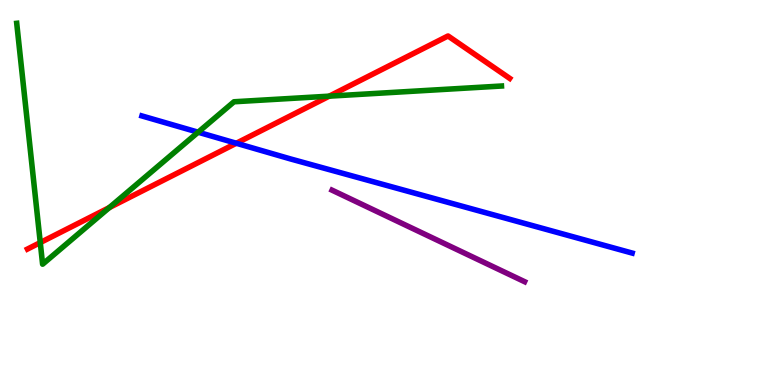[{'lines': ['blue', 'red'], 'intersections': [{'x': 3.05, 'y': 6.28}]}, {'lines': ['green', 'red'], 'intersections': [{'x': 0.52, 'y': 3.7}, {'x': 1.41, 'y': 4.61}, {'x': 4.25, 'y': 7.5}]}, {'lines': ['purple', 'red'], 'intersections': []}, {'lines': ['blue', 'green'], 'intersections': [{'x': 2.56, 'y': 6.57}]}, {'lines': ['blue', 'purple'], 'intersections': []}, {'lines': ['green', 'purple'], 'intersections': []}]